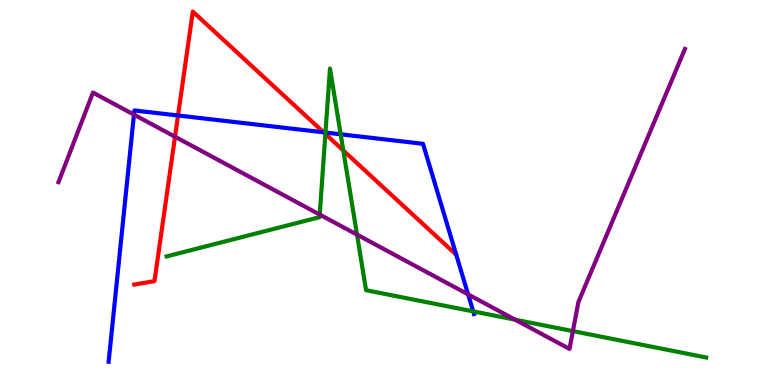[{'lines': ['blue', 'red'], 'intersections': [{'x': 2.3, 'y': 7.0}, {'x': 4.18, 'y': 6.56}]}, {'lines': ['green', 'red'], 'intersections': [{'x': 4.2, 'y': 6.52}, {'x': 4.43, 'y': 6.09}]}, {'lines': ['purple', 'red'], 'intersections': [{'x': 2.26, 'y': 6.45}]}, {'lines': ['blue', 'green'], 'intersections': [{'x': 4.2, 'y': 6.56}, {'x': 4.4, 'y': 6.51}, {'x': 6.11, 'y': 1.91}]}, {'lines': ['blue', 'purple'], 'intersections': [{'x': 1.73, 'y': 7.02}, {'x': 6.04, 'y': 2.35}]}, {'lines': ['green', 'purple'], 'intersections': [{'x': 4.13, 'y': 4.43}, {'x': 4.61, 'y': 3.91}, {'x': 6.65, 'y': 1.7}, {'x': 7.39, 'y': 1.4}]}]